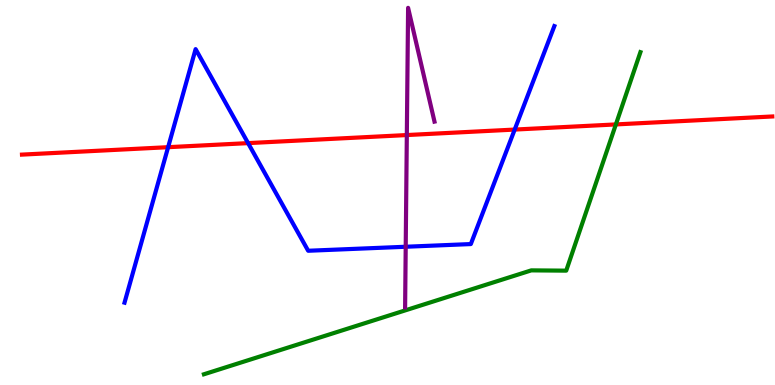[{'lines': ['blue', 'red'], 'intersections': [{'x': 2.17, 'y': 6.18}, {'x': 3.2, 'y': 6.28}, {'x': 6.64, 'y': 6.63}]}, {'lines': ['green', 'red'], 'intersections': [{'x': 7.95, 'y': 6.77}]}, {'lines': ['purple', 'red'], 'intersections': [{'x': 5.25, 'y': 6.49}]}, {'lines': ['blue', 'green'], 'intersections': []}, {'lines': ['blue', 'purple'], 'intersections': [{'x': 5.23, 'y': 3.59}]}, {'lines': ['green', 'purple'], 'intersections': []}]